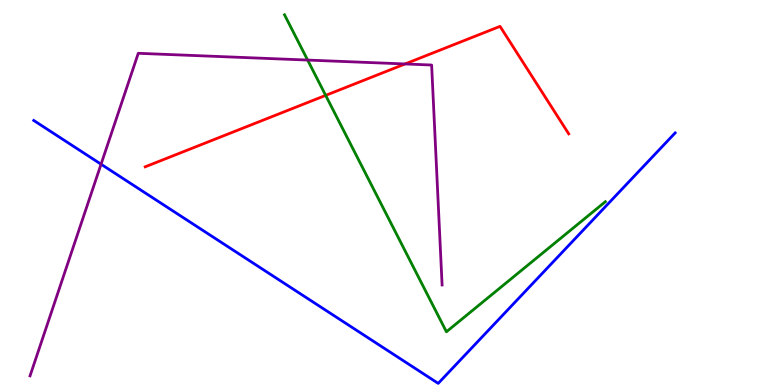[{'lines': ['blue', 'red'], 'intersections': []}, {'lines': ['green', 'red'], 'intersections': [{'x': 4.2, 'y': 7.52}]}, {'lines': ['purple', 'red'], 'intersections': [{'x': 5.23, 'y': 8.34}]}, {'lines': ['blue', 'green'], 'intersections': []}, {'lines': ['blue', 'purple'], 'intersections': [{'x': 1.3, 'y': 5.73}]}, {'lines': ['green', 'purple'], 'intersections': [{'x': 3.97, 'y': 8.44}]}]